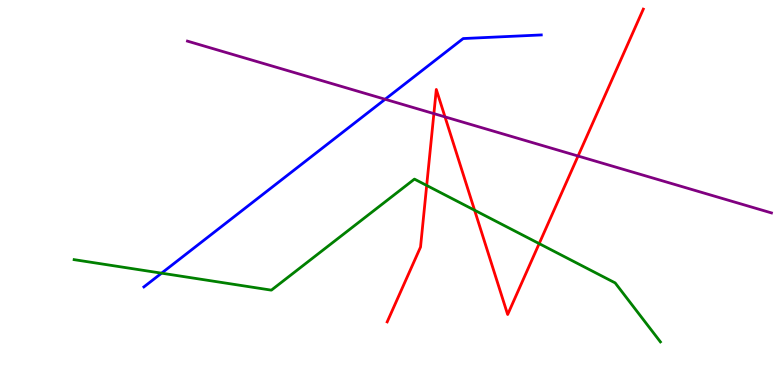[{'lines': ['blue', 'red'], 'intersections': []}, {'lines': ['green', 'red'], 'intersections': [{'x': 5.51, 'y': 5.18}, {'x': 6.12, 'y': 4.54}, {'x': 6.96, 'y': 3.67}]}, {'lines': ['purple', 'red'], 'intersections': [{'x': 5.6, 'y': 7.05}, {'x': 5.74, 'y': 6.96}, {'x': 7.46, 'y': 5.95}]}, {'lines': ['blue', 'green'], 'intersections': [{'x': 2.08, 'y': 2.9}]}, {'lines': ['blue', 'purple'], 'intersections': [{'x': 4.97, 'y': 7.42}]}, {'lines': ['green', 'purple'], 'intersections': []}]